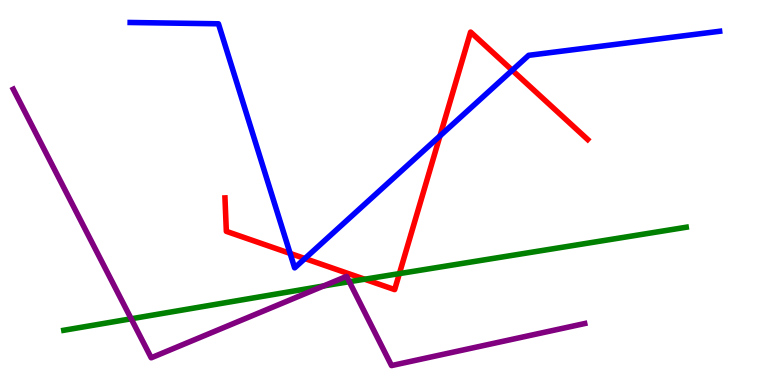[{'lines': ['blue', 'red'], 'intersections': [{'x': 3.74, 'y': 3.42}, {'x': 3.93, 'y': 3.28}, {'x': 5.68, 'y': 6.47}, {'x': 6.61, 'y': 8.17}]}, {'lines': ['green', 'red'], 'intersections': [{'x': 4.71, 'y': 2.75}, {'x': 5.15, 'y': 2.89}]}, {'lines': ['purple', 'red'], 'intersections': []}, {'lines': ['blue', 'green'], 'intersections': []}, {'lines': ['blue', 'purple'], 'intersections': []}, {'lines': ['green', 'purple'], 'intersections': [{'x': 1.69, 'y': 1.72}, {'x': 4.18, 'y': 2.57}, {'x': 4.51, 'y': 2.68}]}]